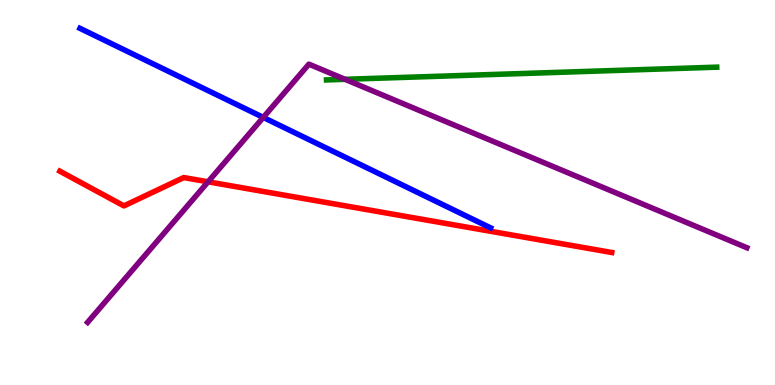[{'lines': ['blue', 'red'], 'intersections': []}, {'lines': ['green', 'red'], 'intersections': []}, {'lines': ['purple', 'red'], 'intersections': [{'x': 2.68, 'y': 5.28}]}, {'lines': ['blue', 'green'], 'intersections': []}, {'lines': ['blue', 'purple'], 'intersections': [{'x': 3.4, 'y': 6.95}]}, {'lines': ['green', 'purple'], 'intersections': [{'x': 4.45, 'y': 7.94}]}]